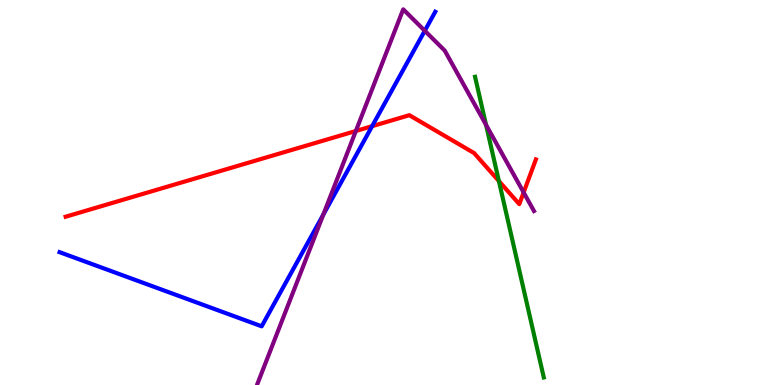[{'lines': ['blue', 'red'], 'intersections': [{'x': 4.8, 'y': 6.72}]}, {'lines': ['green', 'red'], 'intersections': [{'x': 6.44, 'y': 5.3}]}, {'lines': ['purple', 'red'], 'intersections': [{'x': 4.59, 'y': 6.6}, {'x': 6.76, 'y': 5.0}]}, {'lines': ['blue', 'green'], 'intersections': []}, {'lines': ['blue', 'purple'], 'intersections': [{'x': 4.17, 'y': 4.43}, {'x': 5.48, 'y': 9.2}]}, {'lines': ['green', 'purple'], 'intersections': [{'x': 6.27, 'y': 6.76}]}]